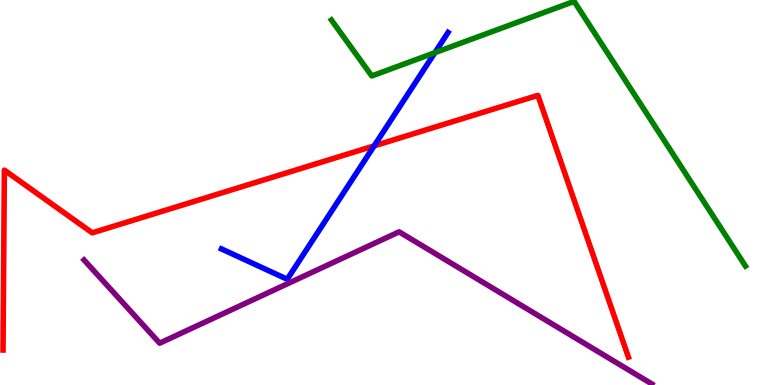[{'lines': ['blue', 'red'], 'intersections': [{'x': 4.83, 'y': 6.21}]}, {'lines': ['green', 'red'], 'intersections': []}, {'lines': ['purple', 'red'], 'intersections': []}, {'lines': ['blue', 'green'], 'intersections': [{'x': 5.61, 'y': 8.63}]}, {'lines': ['blue', 'purple'], 'intersections': []}, {'lines': ['green', 'purple'], 'intersections': []}]